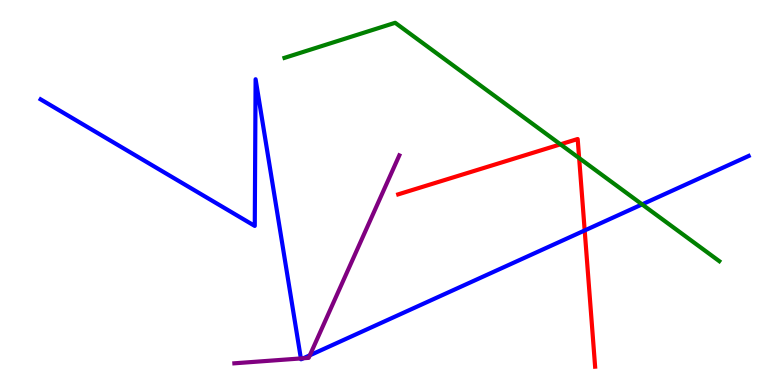[{'lines': ['blue', 'red'], 'intersections': [{'x': 7.54, 'y': 4.01}]}, {'lines': ['green', 'red'], 'intersections': [{'x': 7.23, 'y': 6.25}, {'x': 7.47, 'y': 5.89}]}, {'lines': ['purple', 'red'], 'intersections': []}, {'lines': ['blue', 'green'], 'intersections': [{'x': 8.29, 'y': 4.69}]}, {'lines': ['blue', 'purple'], 'intersections': [{'x': 3.88, 'y': 0.69}, {'x': 3.91, 'y': 0.695}, {'x': 4.0, 'y': 0.771}]}, {'lines': ['green', 'purple'], 'intersections': []}]